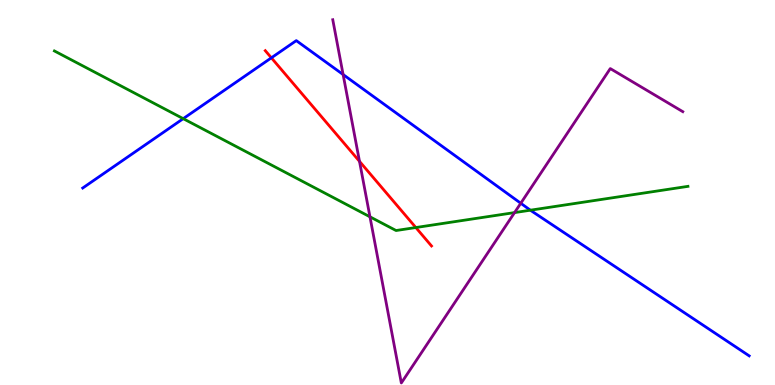[{'lines': ['blue', 'red'], 'intersections': [{'x': 3.5, 'y': 8.5}]}, {'lines': ['green', 'red'], 'intersections': [{'x': 5.37, 'y': 4.09}]}, {'lines': ['purple', 'red'], 'intersections': [{'x': 4.64, 'y': 5.81}]}, {'lines': ['blue', 'green'], 'intersections': [{'x': 2.36, 'y': 6.92}, {'x': 6.84, 'y': 4.54}]}, {'lines': ['blue', 'purple'], 'intersections': [{'x': 4.43, 'y': 8.06}, {'x': 6.72, 'y': 4.72}]}, {'lines': ['green', 'purple'], 'intersections': [{'x': 4.77, 'y': 4.37}, {'x': 6.64, 'y': 4.48}]}]